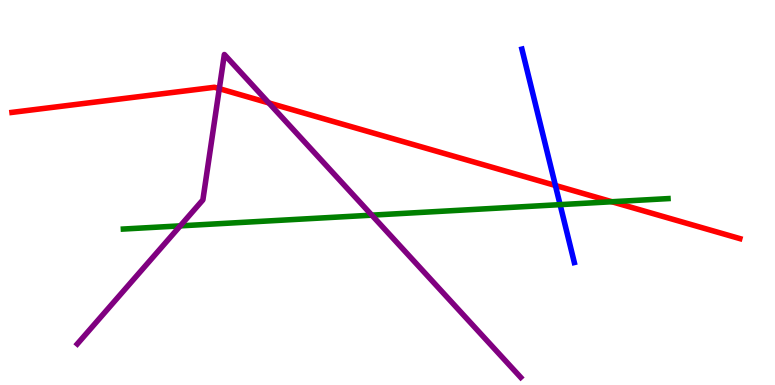[{'lines': ['blue', 'red'], 'intersections': [{'x': 7.17, 'y': 5.18}]}, {'lines': ['green', 'red'], 'intersections': [{'x': 7.9, 'y': 4.76}]}, {'lines': ['purple', 'red'], 'intersections': [{'x': 2.83, 'y': 7.7}, {'x': 3.47, 'y': 7.33}]}, {'lines': ['blue', 'green'], 'intersections': [{'x': 7.23, 'y': 4.68}]}, {'lines': ['blue', 'purple'], 'intersections': []}, {'lines': ['green', 'purple'], 'intersections': [{'x': 2.33, 'y': 4.13}, {'x': 4.8, 'y': 4.41}]}]